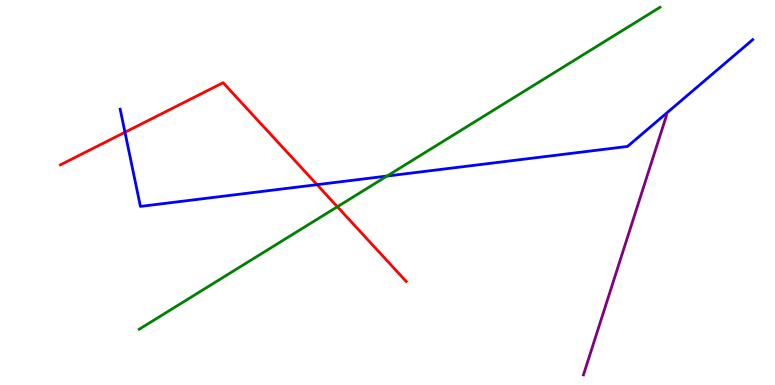[{'lines': ['blue', 'red'], 'intersections': [{'x': 1.61, 'y': 6.56}, {'x': 4.09, 'y': 5.2}]}, {'lines': ['green', 'red'], 'intersections': [{'x': 4.35, 'y': 4.63}]}, {'lines': ['purple', 'red'], 'intersections': []}, {'lines': ['blue', 'green'], 'intersections': [{'x': 4.99, 'y': 5.43}]}, {'lines': ['blue', 'purple'], 'intersections': []}, {'lines': ['green', 'purple'], 'intersections': []}]